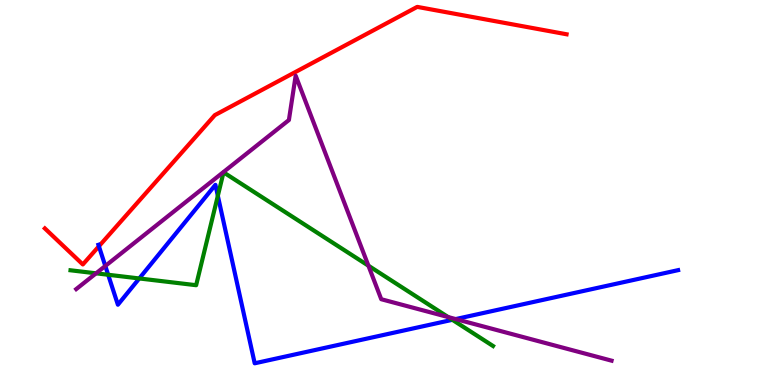[{'lines': ['blue', 'red'], 'intersections': [{'x': 1.28, 'y': 3.6}]}, {'lines': ['green', 'red'], 'intersections': []}, {'lines': ['purple', 'red'], 'intersections': []}, {'lines': ['blue', 'green'], 'intersections': [{'x': 1.4, 'y': 2.86}, {'x': 1.8, 'y': 2.77}, {'x': 2.81, 'y': 4.91}, {'x': 5.84, 'y': 1.69}]}, {'lines': ['blue', 'purple'], 'intersections': [{'x': 1.36, 'y': 3.09}, {'x': 5.88, 'y': 1.71}]}, {'lines': ['green', 'purple'], 'intersections': [{'x': 1.24, 'y': 2.9}, {'x': 4.75, 'y': 3.1}, {'x': 5.78, 'y': 1.76}]}]